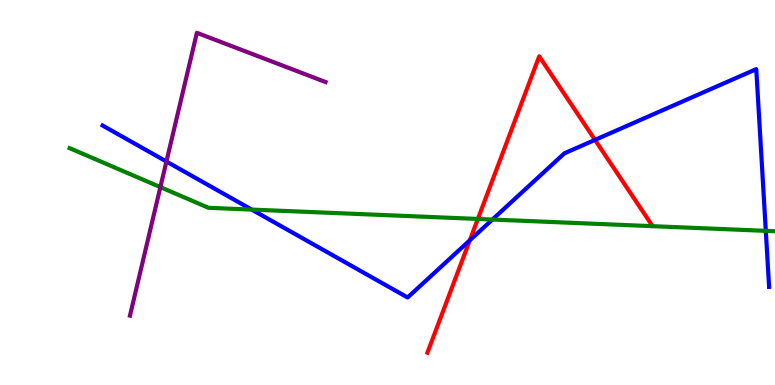[{'lines': ['blue', 'red'], 'intersections': [{'x': 6.06, 'y': 3.76}, {'x': 7.68, 'y': 6.37}]}, {'lines': ['green', 'red'], 'intersections': [{'x': 6.17, 'y': 4.31}]}, {'lines': ['purple', 'red'], 'intersections': []}, {'lines': ['blue', 'green'], 'intersections': [{'x': 3.25, 'y': 4.56}, {'x': 6.35, 'y': 4.3}, {'x': 9.88, 'y': 4.0}]}, {'lines': ['blue', 'purple'], 'intersections': [{'x': 2.15, 'y': 5.8}]}, {'lines': ['green', 'purple'], 'intersections': [{'x': 2.07, 'y': 5.14}]}]